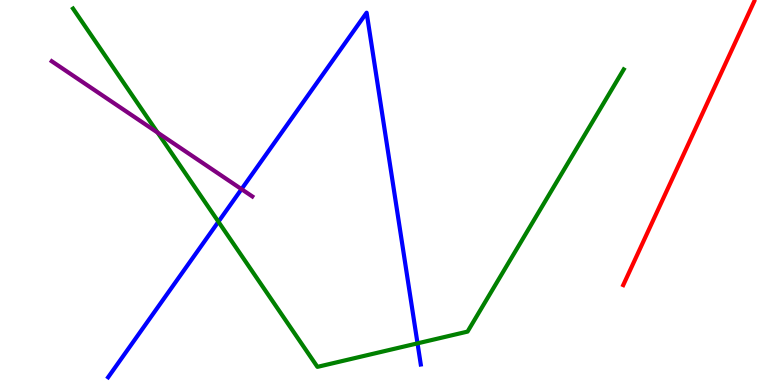[{'lines': ['blue', 'red'], 'intersections': []}, {'lines': ['green', 'red'], 'intersections': []}, {'lines': ['purple', 'red'], 'intersections': []}, {'lines': ['blue', 'green'], 'intersections': [{'x': 2.82, 'y': 4.24}, {'x': 5.39, 'y': 1.08}]}, {'lines': ['blue', 'purple'], 'intersections': [{'x': 3.12, 'y': 5.09}]}, {'lines': ['green', 'purple'], 'intersections': [{'x': 2.03, 'y': 6.56}]}]